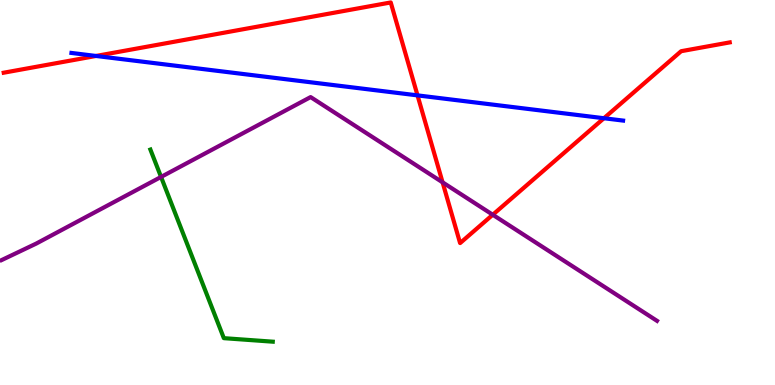[{'lines': ['blue', 'red'], 'intersections': [{'x': 1.24, 'y': 8.55}, {'x': 5.39, 'y': 7.52}, {'x': 7.79, 'y': 6.93}]}, {'lines': ['green', 'red'], 'intersections': []}, {'lines': ['purple', 'red'], 'intersections': [{'x': 5.71, 'y': 5.26}, {'x': 6.36, 'y': 4.42}]}, {'lines': ['blue', 'green'], 'intersections': []}, {'lines': ['blue', 'purple'], 'intersections': []}, {'lines': ['green', 'purple'], 'intersections': [{'x': 2.08, 'y': 5.4}]}]